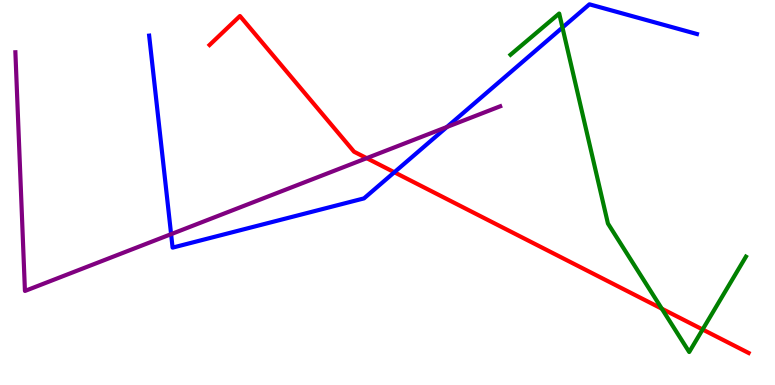[{'lines': ['blue', 'red'], 'intersections': [{'x': 5.09, 'y': 5.53}]}, {'lines': ['green', 'red'], 'intersections': [{'x': 8.54, 'y': 1.98}, {'x': 9.07, 'y': 1.44}]}, {'lines': ['purple', 'red'], 'intersections': [{'x': 4.73, 'y': 5.89}]}, {'lines': ['blue', 'green'], 'intersections': [{'x': 7.26, 'y': 9.28}]}, {'lines': ['blue', 'purple'], 'intersections': [{'x': 2.21, 'y': 3.92}, {'x': 5.77, 'y': 6.7}]}, {'lines': ['green', 'purple'], 'intersections': []}]